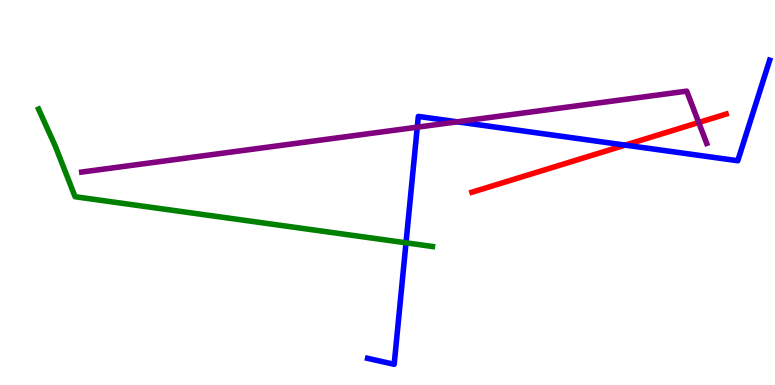[{'lines': ['blue', 'red'], 'intersections': [{'x': 8.07, 'y': 6.23}]}, {'lines': ['green', 'red'], 'intersections': []}, {'lines': ['purple', 'red'], 'intersections': [{'x': 9.02, 'y': 6.82}]}, {'lines': ['blue', 'green'], 'intersections': [{'x': 5.24, 'y': 3.69}]}, {'lines': ['blue', 'purple'], 'intersections': [{'x': 5.38, 'y': 6.7}, {'x': 5.9, 'y': 6.84}]}, {'lines': ['green', 'purple'], 'intersections': []}]